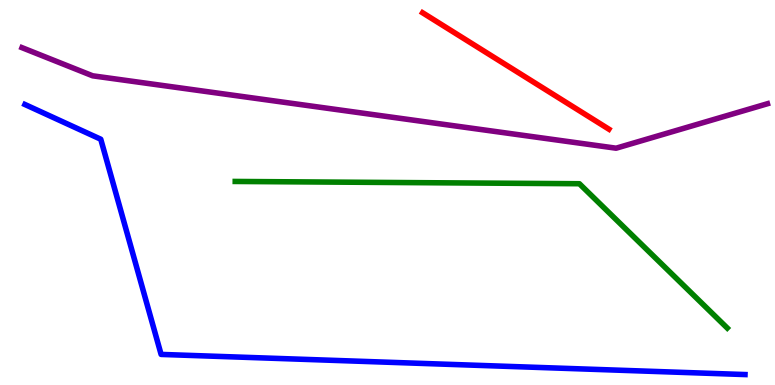[{'lines': ['blue', 'red'], 'intersections': []}, {'lines': ['green', 'red'], 'intersections': []}, {'lines': ['purple', 'red'], 'intersections': []}, {'lines': ['blue', 'green'], 'intersections': []}, {'lines': ['blue', 'purple'], 'intersections': []}, {'lines': ['green', 'purple'], 'intersections': []}]